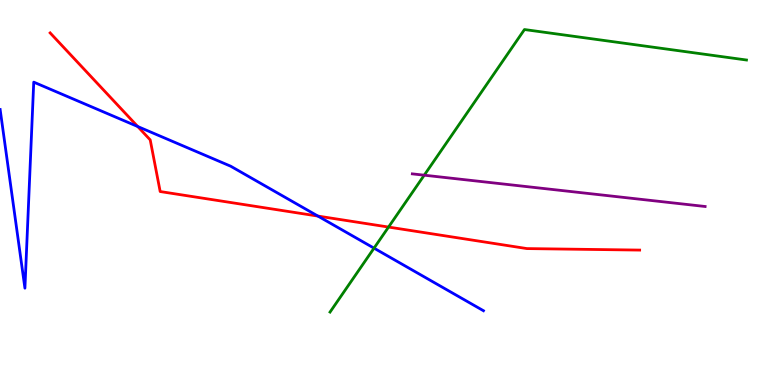[{'lines': ['blue', 'red'], 'intersections': [{'x': 1.78, 'y': 6.71}, {'x': 4.1, 'y': 4.39}]}, {'lines': ['green', 'red'], 'intersections': [{'x': 5.01, 'y': 4.1}]}, {'lines': ['purple', 'red'], 'intersections': []}, {'lines': ['blue', 'green'], 'intersections': [{'x': 4.83, 'y': 3.55}]}, {'lines': ['blue', 'purple'], 'intersections': []}, {'lines': ['green', 'purple'], 'intersections': [{'x': 5.47, 'y': 5.45}]}]